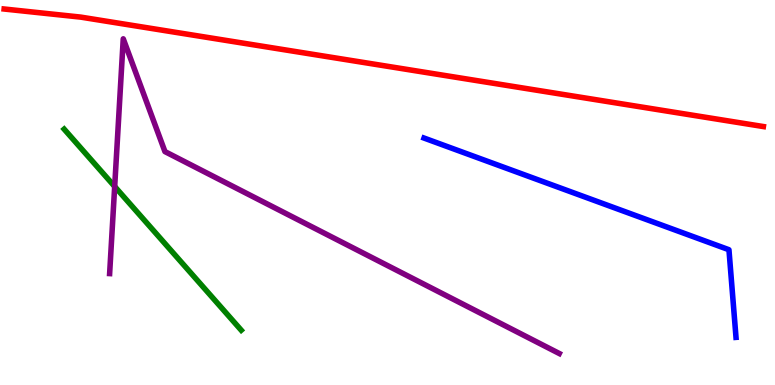[{'lines': ['blue', 'red'], 'intersections': []}, {'lines': ['green', 'red'], 'intersections': []}, {'lines': ['purple', 'red'], 'intersections': []}, {'lines': ['blue', 'green'], 'intersections': []}, {'lines': ['blue', 'purple'], 'intersections': []}, {'lines': ['green', 'purple'], 'intersections': [{'x': 1.48, 'y': 5.16}]}]